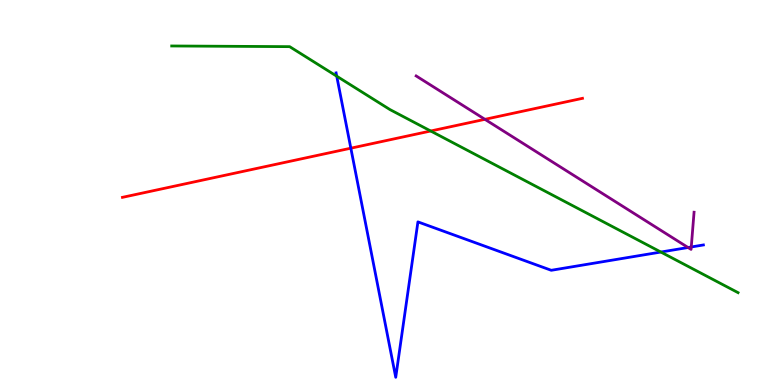[{'lines': ['blue', 'red'], 'intersections': [{'x': 4.53, 'y': 6.15}]}, {'lines': ['green', 'red'], 'intersections': [{'x': 5.56, 'y': 6.6}]}, {'lines': ['purple', 'red'], 'intersections': [{'x': 6.26, 'y': 6.9}]}, {'lines': ['blue', 'green'], 'intersections': [{'x': 4.34, 'y': 8.02}, {'x': 8.53, 'y': 3.45}]}, {'lines': ['blue', 'purple'], 'intersections': [{'x': 8.88, 'y': 3.57}, {'x': 8.92, 'y': 3.58}]}, {'lines': ['green', 'purple'], 'intersections': []}]